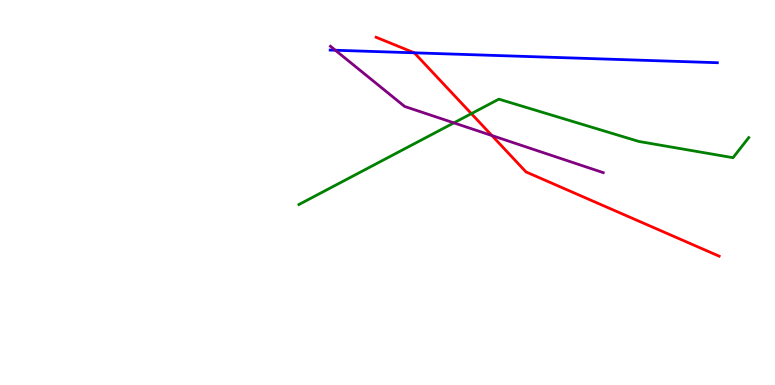[{'lines': ['blue', 'red'], 'intersections': [{'x': 5.35, 'y': 8.63}]}, {'lines': ['green', 'red'], 'intersections': [{'x': 6.08, 'y': 7.05}]}, {'lines': ['purple', 'red'], 'intersections': [{'x': 6.35, 'y': 6.48}]}, {'lines': ['blue', 'green'], 'intersections': []}, {'lines': ['blue', 'purple'], 'intersections': [{'x': 4.33, 'y': 8.69}]}, {'lines': ['green', 'purple'], 'intersections': [{'x': 5.86, 'y': 6.81}]}]